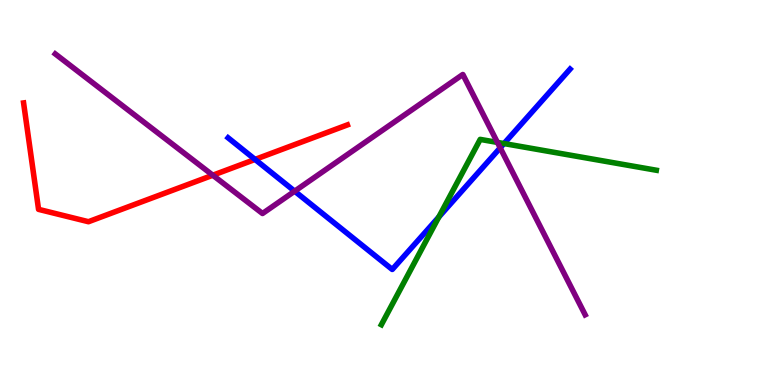[{'lines': ['blue', 'red'], 'intersections': [{'x': 3.29, 'y': 5.86}]}, {'lines': ['green', 'red'], 'intersections': []}, {'lines': ['purple', 'red'], 'intersections': [{'x': 2.75, 'y': 5.45}]}, {'lines': ['blue', 'green'], 'intersections': [{'x': 5.66, 'y': 4.36}, {'x': 6.5, 'y': 6.27}]}, {'lines': ['blue', 'purple'], 'intersections': [{'x': 3.8, 'y': 5.03}, {'x': 6.45, 'y': 6.16}]}, {'lines': ['green', 'purple'], 'intersections': [{'x': 6.42, 'y': 6.3}]}]